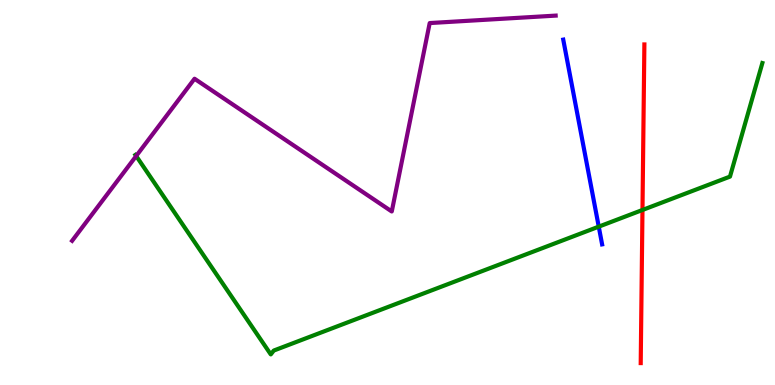[{'lines': ['blue', 'red'], 'intersections': []}, {'lines': ['green', 'red'], 'intersections': [{'x': 8.29, 'y': 4.55}]}, {'lines': ['purple', 'red'], 'intersections': []}, {'lines': ['blue', 'green'], 'intersections': [{'x': 7.73, 'y': 4.11}]}, {'lines': ['blue', 'purple'], 'intersections': []}, {'lines': ['green', 'purple'], 'intersections': [{'x': 1.76, 'y': 5.95}]}]